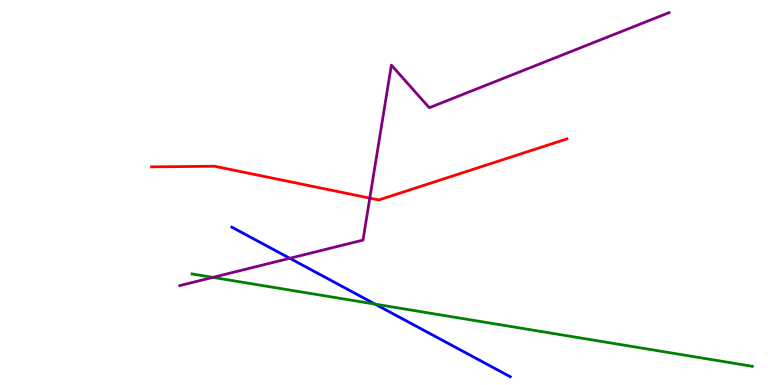[{'lines': ['blue', 'red'], 'intersections': []}, {'lines': ['green', 'red'], 'intersections': []}, {'lines': ['purple', 'red'], 'intersections': [{'x': 4.77, 'y': 4.85}]}, {'lines': ['blue', 'green'], 'intersections': [{'x': 4.84, 'y': 2.1}]}, {'lines': ['blue', 'purple'], 'intersections': [{'x': 3.74, 'y': 3.29}]}, {'lines': ['green', 'purple'], 'intersections': [{'x': 2.75, 'y': 2.8}]}]